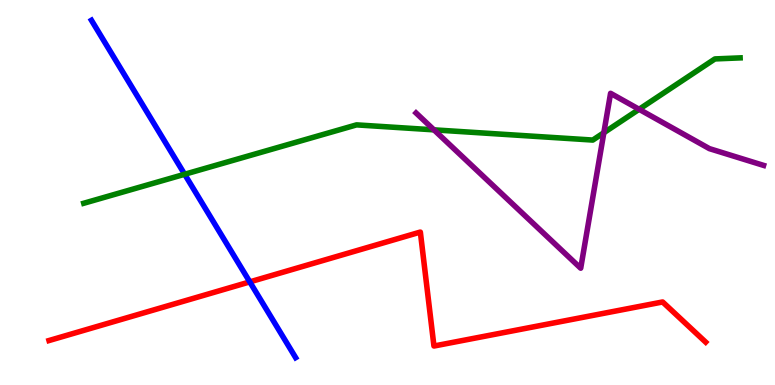[{'lines': ['blue', 'red'], 'intersections': [{'x': 3.22, 'y': 2.68}]}, {'lines': ['green', 'red'], 'intersections': []}, {'lines': ['purple', 'red'], 'intersections': []}, {'lines': ['blue', 'green'], 'intersections': [{'x': 2.38, 'y': 5.47}]}, {'lines': ['blue', 'purple'], 'intersections': []}, {'lines': ['green', 'purple'], 'intersections': [{'x': 5.6, 'y': 6.63}, {'x': 7.79, 'y': 6.55}, {'x': 8.25, 'y': 7.16}]}]